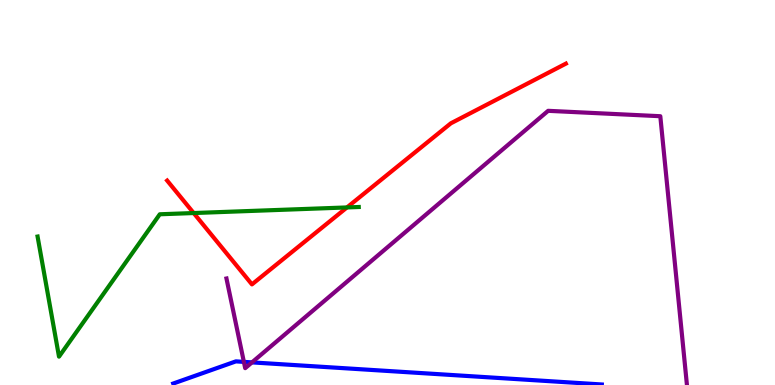[{'lines': ['blue', 'red'], 'intersections': []}, {'lines': ['green', 'red'], 'intersections': [{'x': 2.5, 'y': 4.47}, {'x': 4.48, 'y': 4.61}]}, {'lines': ['purple', 'red'], 'intersections': []}, {'lines': ['blue', 'green'], 'intersections': []}, {'lines': ['blue', 'purple'], 'intersections': [{'x': 3.15, 'y': 0.601}, {'x': 3.25, 'y': 0.587}]}, {'lines': ['green', 'purple'], 'intersections': []}]